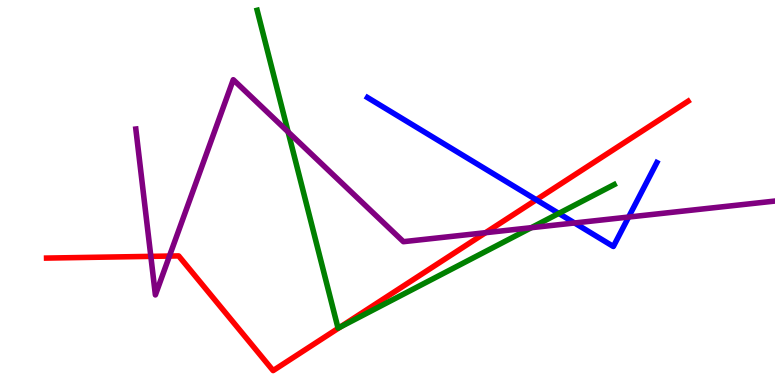[{'lines': ['blue', 'red'], 'intersections': [{'x': 6.92, 'y': 4.81}]}, {'lines': ['green', 'red'], 'intersections': [{'x': 4.39, 'y': 1.5}]}, {'lines': ['purple', 'red'], 'intersections': [{'x': 1.95, 'y': 3.34}, {'x': 2.19, 'y': 3.35}, {'x': 6.27, 'y': 3.96}]}, {'lines': ['blue', 'green'], 'intersections': [{'x': 7.21, 'y': 4.46}]}, {'lines': ['blue', 'purple'], 'intersections': [{'x': 7.41, 'y': 4.21}, {'x': 8.11, 'y': 4.36}]}, {'lines': ['green', 'purple'], 'intersections': [{'x': 3.72, 'y': 6.57}, {'x': 6.86, 'y': 4.09}]}]